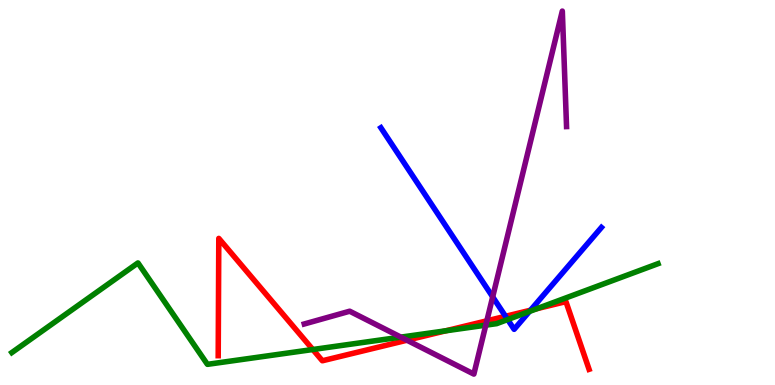[{'lines': ['blue', 'red'], 'intersections': [{'x': 6.52, 'y': 1.78}, {'x': 6.85, 'y': 1.94}]}, {'lines': ['green', 'red'], 'intersections': [{'x': 4.04, 'y': 0.922}, {'x': 5.75, 'y': 1.41}, {'x': 6.93, 'y': 1.98}]}, {'lines': ['purple', 'red'], 'intersections': [{'x': 5.25, 'y': 1.16}, {'x': 6.28, 'y': 1.67}]}, {'lines': ['blue', 'green'], 'intersections': [{'x': 6.55, 'y': 1.7}, {'x': 6.83, 'y': 1.91}]}, {'lines': ['blue', 'purple'], 'intersections': [{'x': 6.36, 'y': 2.29}]}, {'lines': ['green', 'purple'], 'intersections': [{'x': 5.17, 'y': 1.24}, {'x': 6.27, 'y': 1.55}]}]